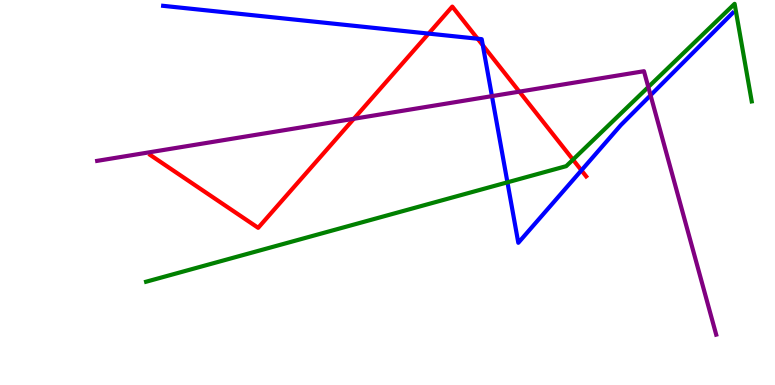[{'lines': ['blue', 'red'], 'intersections': [{'x': 5.53, 'y': 9.13}, {'x': 6.16, 'y': 8.99}, {'x': 6.23, 'y': 8.82}, {'x': 7.5, 'y': 5.58}]}, {'lines': ['green', 'red'], 'intersections': [{'x': 7.39, 'y': 5.85}]}, {'lines': ['purple', 'red'], 'intersections': [{'x': 4.57, 'y': 6.91}, {'x': 6.7, 'y': 7.62}]}, {'lines': ['blue', 'green'], 'intersections': [{'x': 6.55, 'y': 5.26}]}, {'lines': ['blue', 'purple'], 'intersections': [{'x': 6.35, 'y': 7.5}, {'x': 8.39, 'y': 7.52}]}, {'lines': ['green', 'purple'], 'intersections': [{'x': 8.37, 'y': 7.74}]}]